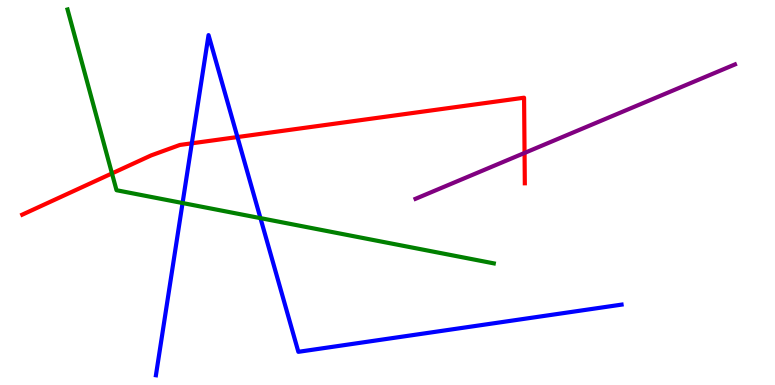[{'lines': ['blue', 'red'], 'intersections': [{'x': 2.47, 'y': 6.28}, {'x': 3.06, 'y': 6.44}]}, {'lines': ['green', 'red'], 'intersections': [{'x': 1.44, 'y': 5.5}]}, {'lines': ['purple', 'red'], 'intersections': [{'x': 6.77, 'y': 6.03}]}, {'lines': ['blue', 'green'], 'intersections': [{'x': 2.36, 'y': 4.73}, {'x': 3.36, 'y': 4.33}]}, {'lines': ['blue', 'purple'], 'intersections': []}, {'lines': ['green', 'purple'], 'intersections': []}]